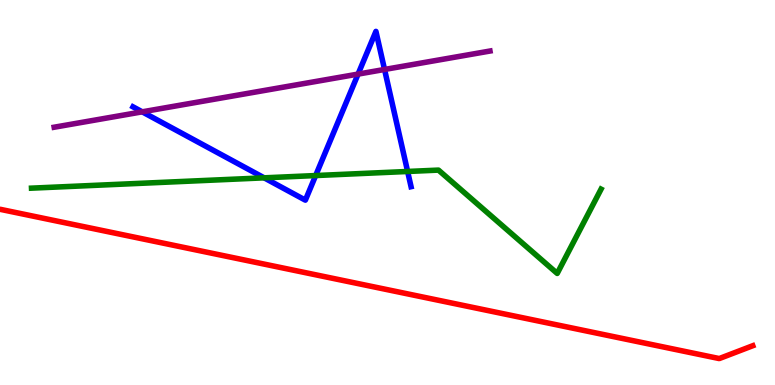[{'lines': ['blue', 'red'], 'intersections': []}, {'lines': ['green', 'red'], 'intersections': []}, {'lines': ['purple', 'red'], 'intersections': []}, {'lines': ['blue', 'green'], 'intersections': [{'x': 3.41, 'y': 5.38}, {'x': 4.07, 'y': 5.44}, {'x': 5.26, 'y': 5.55}]}, {'lines': ['blue', 'purple'], 'intersections': [{'x': 1.84, 'y': 7.1}, {'x': 4.62, 'y': 8.08}, {'x': 4.96, 'y': 8.2}]}, {'lines': ['green', 'purple'], 'intersections': []}]